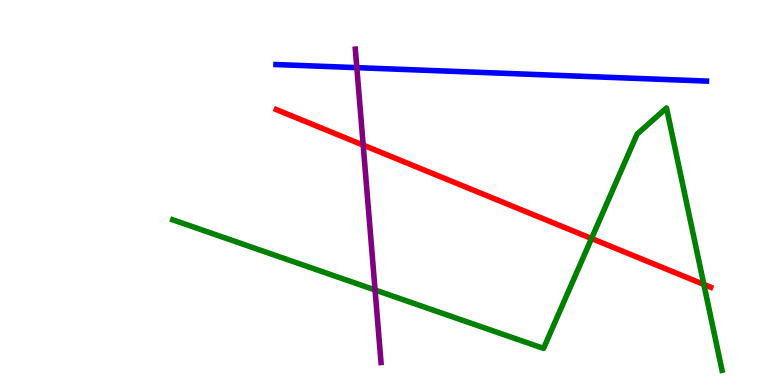[{'lines': ['blue', 'red'], 'intersections': []}, {'lines': ['green', 'red'], 'intersections': [{'x': 7.63, 'y': 3.81}, {'x': 9.08, 'y': 2.61}]}, {'lines': ['purple', 'red'], 'intersections': [{'x': 4.69, 'y': 6.23}]}, {'lines': ['blue', 'green'], 'intersections': []}, {'lines': ['blue', 'purple'], 'intersections': [{'x': 4.6, 'y': 8.24}]}, {'lines': ['green', 'purple'], 'intersections': [{'x': 4.84, 'y': 2.47}]}]